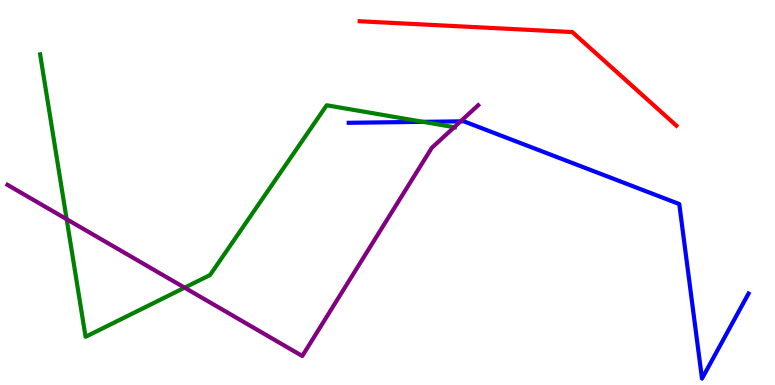[{'lines': ['blue', 'red'], 'intersections': []}, {'lines': ['green', 'red'], 'intersections': []}, {'lines': ['purple', 'red'], 'intersections': []}, {'lines': ['blue', 'green'], 'intersections': [{'x': 5.46, 'y': 6.84}]}, {'lines': ['blue', 'purple'], 'intersections': [{'x': 5.94, 'y': 6.85}]}, {'lines': ['green', 'purple'], 'intersections': [{'x': 0.86, 'y': 4.31}, {'x': 2.38, 'y': 2.53}, {'x': 5.86, 'y': 6.7}]}]